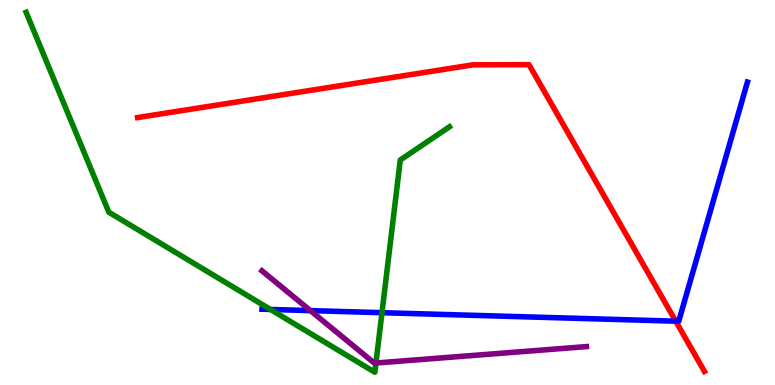[{'lines': ['blue', 'red'], 'intersections': [{'x': 8.72, 'y': 1.66}]}, {'lines': ['green', 'red'], 'intersections': []}, {'lines': ['purple', 'red'], 'intersections': []}, {'lines': ['blue', 'green'], 'intersections': [{'x': 3.49, 'y': 1.96}, {'x': 4.93, 'y': 1.88}]}, {'lines': ['blue', 'purple'], 'intersections': [{'x': 4.01, 'y': 1.93}]}, {'lines': ['green', 'purple'], 'intersections': [{'x': 4.85, 'y': 0.571}]}]